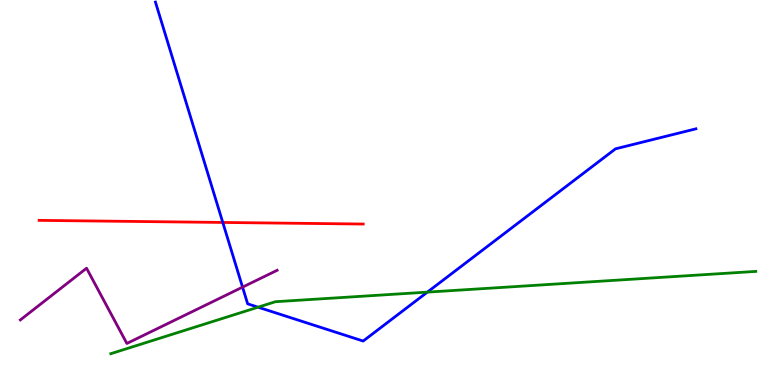[{'lines': ['blue', 'red'], 'intersections': [{'x': 2.87, 'y': 4.22}]}, {'lines': ['green', 'red'], 'intersections': []}, {'lines': ['purple', 'red'], 'intersections': []}, {'lines': ['blue', 'green'], 'intersections': [{'x': 3.33, 'y': 2.02}, {'x': 5.51, 'y': 2.41}]}, {'lines': ['blue', 'purple'], 'intersections': [{'x': 3.13, 'y': 2.54}]}, {'lines': ['green', 'purple'], 'intersections': []}]